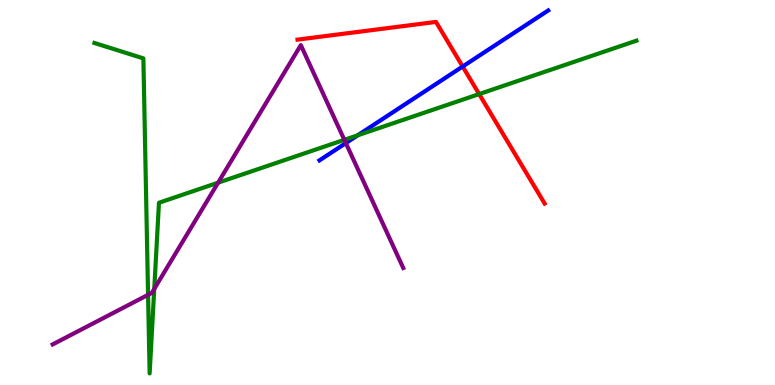[{'lines': ['blue', 'red'], 'intersections': [{'x': 5.97, 'y': 8.27}]}, {'lines': ['green', 'red'], 'intersections': [{'x': 6.18, 'y': 7.56}]}, {'lines': ['purple', 'red'], 'intersections': []}, {'lines': ['blue', 'green'], 'intersections': [{'x': 4.62, 'y': 6.49}]}, {'lines': ['blue', 'purple'], 'intersections': [{'x': 4.46, 'y': 6.28}]}, {'lines': ['green', 'purple'], 'intersections': [{'x': 1.91, 'y': 2.34}, {'x': 1.99, 'y': 2.5}, {'x': 2.81, 'y': 5.26}, {'x': 4.44, 'y': 6.37}]}]